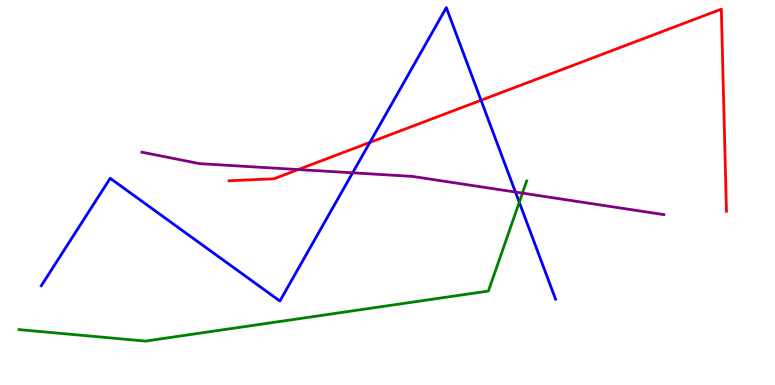[{'lines': ['blue', 'red'], 'intersections': [{'x': 4.77, 'y': 6.3}, {'x': 6.21, 'y': 7.4}]}, {'lines': ['green', 'red'], 'intersections': []}, {'lines': ['purple', 'red'], 'intersections': [{'x': 3.85, 'y': 5.6}]}, {'lines': ['blue', 'green'], 'intersections': [{'x': 6.7, 'y': 4.75}]}, {'lines': ['blue', 'purple'], 'intersections': [{'x': 4.55, 'y': 5.51}, {'x': 6.65, 'y': 5.01}]}, {'lines': ['green', 'purple'], 'intersections': [{'x': 6.74, 'y': 4.98}]}]